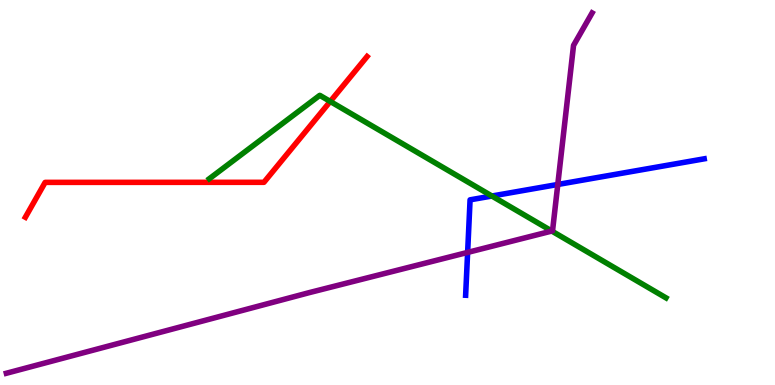[{'lines': ['blue', 'red'], 'intersections': []}, {'lines': ['green', 'red'], 'intersections': [{'x': 4.26, 'y': 7.36}]}, {'lines': ['purple', 'red'], 'intersections': []}, {'lines': ['blue', 'green'], 'intersections': [{'x': 6.35, 'y': 4.91}]}, {'lines': ['blue', 'purple'], 'intersections': [{'x': 6.03, 'y': 3.44}, {'x': 7.2, 'y': 5.21}]}, {'lines': ['green', 'purple'], 'intersections': [{'x': 7.12, 'y': 4.0}]}]